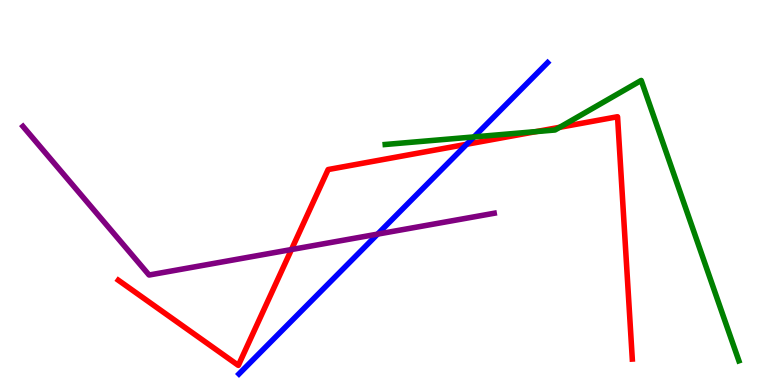[{'lines': ['blue', 'red'], 'intersections': [{'x': 6.02, 'y': 6.25}]}, {'lines': ['green', 'red'], 'intersections': [{'x': 6.92, 'y': 6.58}, {'x': 7.22, 'y': 6.69}]}, {'lines': ['purple', 'red'], 'intersections': [{'x': 3.76, 'y': 3.52}]}, {'lines': ['blue', 'green'], 'intersections': [{'x': 6.12, 'y': 6.44}]}, {'lines': ['blue', 'purple'], 'intersections': [{'x': 4.87, 'y': 3.92}]}, {'lines': ['green', 'purple'], 'intersections': []}]